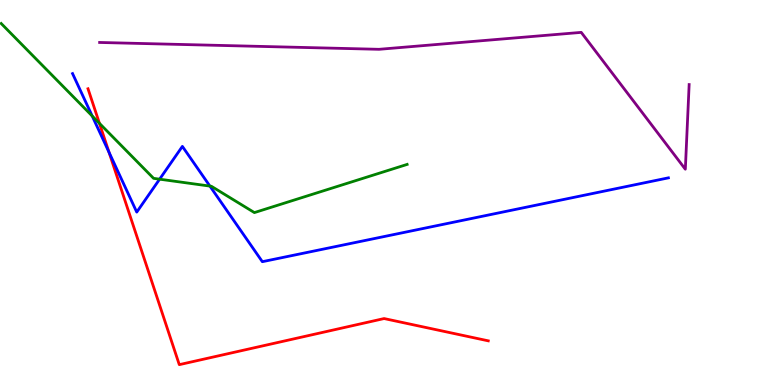[{'lines': ['blue', 'red'], 'intersections': [{'x': 1.41, 'y': 6.05}]}, {'lines': ['green', 'red'], 'intersections': [{'x': 1.28, 'y': 6.8}]}, {'lines': ['purple', 'red'], 'intersections': []}, {'lines': ['blue', 'green'], 'intersections': [{'x': 1.19, 'y': 6.99}, {'x': 2.06, 'y': 5.35}, {'x': 2.71, 'y': 5.17}]}, {'lines': ['blue', 'purple'], 'intersections': []}, {'lines': ['green', 'purple'], 'intersections': []}]